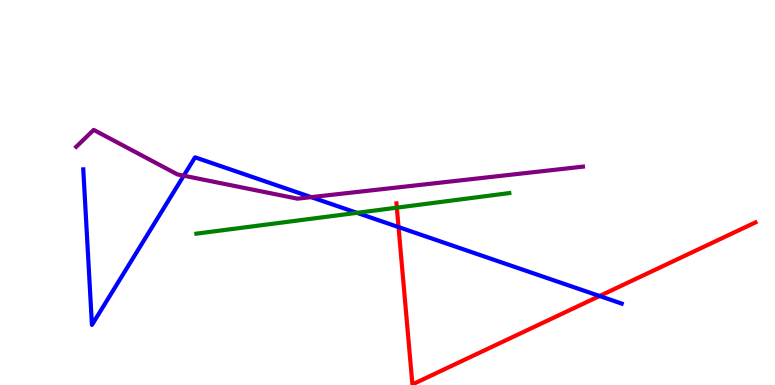[{'lines': ['blue', 'red'], 'intersections': [{'x': 5.14, 'y': 4.1}, {'x': 7.74, 'y': 2.31}]}, {'lines': ['green', 'red'], 'intersections': [{'x': 5.12, 'y': 4.61}]}, {'lines': ['purple', 'red'], 'intersections': []}, {'lines': ['blue', 'green'], 'intersections': [{'x': 4.61, 'y': 4.47}]}, {'lines': ['blue', 'purple'], 'intersections': [{'x': 2.37, 'y': 5.44}, {'x': 4.02, 'y': 4.88}]}, {'lines': ['green', 'purple'], 'intersections': []}]